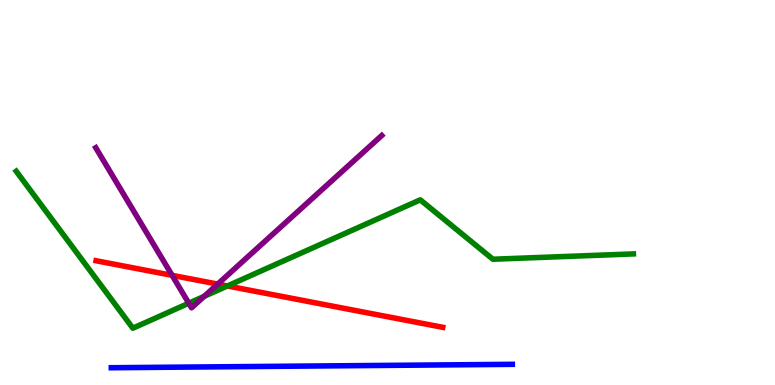[{'lines': ['blue', 'red'], 'intersections': []}, {'lines': ['green', 'red'], 'intersections': [{'x': 2.93, 'y': 2.57}]}, {'lines': ['purple', 'red'], 'intersections': [{'x': 2.22, 'y': 2.85}, {'x': 2.81, 'y': 2.62}]}, {'lines': ['blue', 'green'], 'intersections': []}, {'lines': ['blue', 'purple'], 'intersections': []}, {'lines': ['green', 'purple'], 'intersections': [{'x': 2.44, 'y': 2.12}, {'x': 2.63, 'y': 2.3}]}]